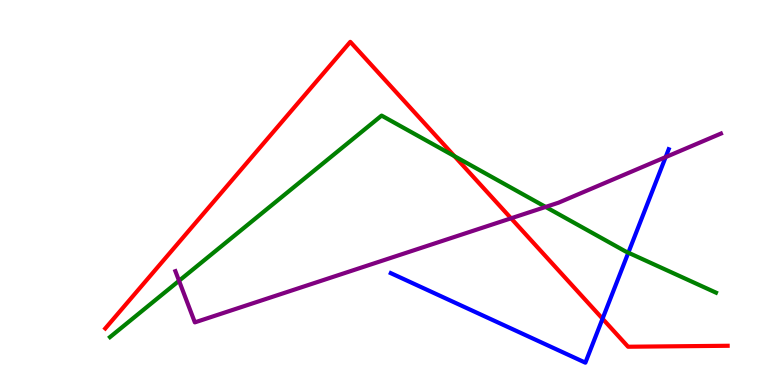[{'lines': ['blue', 'red'], 'intersections': [{'x': 7.77, 'y': 1.72}]}, {'lines': ['green', 'red'], 'intersections': [{'x': 5.86, 'y': 5.94}]}, {'lines': ['purple', 'red'], 'intersections': [{'x': 6.59, 'y': 4.33}]}, {'lines': ['blue', 'green'], 'intersections': [{'x': 8.11, 'y': 3.44}]}, {'lines': ['blue', 'purple'], 'intersections': [{'x': 8.59, 'y': 5.92}]}, {'lines': ['green', 'purple'], 'intersections': [{'x': 2.31, 'y': 2.71}, {'x': 7.04, 'y': 4.63}]}]